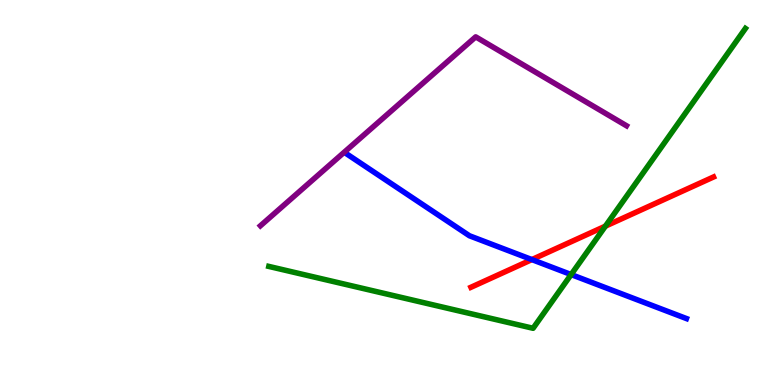[{'lines': ['blue', 'red'], 'intersections': [{'x': 6.86, 'y': 3.26}]}, {'lines': ['green', 'red'], 'intersections': [{'x': 7.81, 'y': 4.13}]}, {'lines': ['purple', 'red'], 'intersections': []}, {'lines': ['blue', 'green'], 'intersections': [{'x': 7.37, 'y': 2.87}]}, {'lines': ['blue', 'purple'], 'intersections': []}, {'lines': ['green', 'purple'], 'intersections': []}]